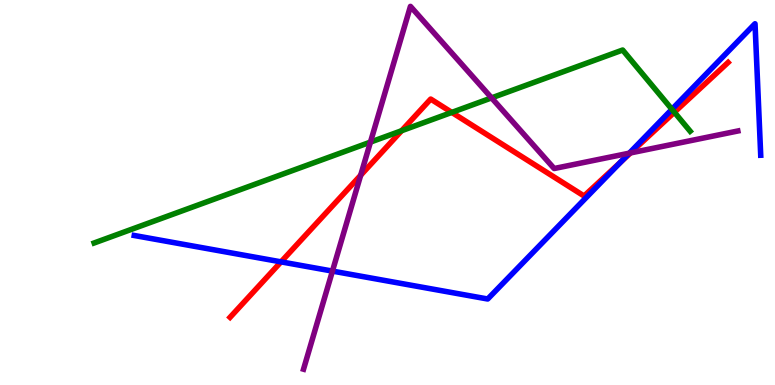[{'lines': ['blue', 'red'], 'intersections': [{'x': 3.63, 'y': 3.2}, {'x': 8.01, 'y': 5.79}]}, {'lines': ['green', 'red'], 'intersections': [{'x': 5.18, 'y': 6.6}, {'x': 5.83, 'y': 7.08}, {'x': 8.7, 'y': 7.08}]}, {'lines': ['purple', 'red'], 'intersections': [{'x': 4.65, 'y': 5.45}, {'x': 8.14, 'y': 6.03}]}, {'lines': ['blue', 'green'], 'intersections': [{'x': 8.67, 'y': 7.16}]}, {'lines': ['blue', 'purple'], 'intersections': [{'x': 4.29, 'y': 2.96}, {'x': 8.12, 'y': 6.02}]}, {'lines': ['green', 'purple'], 'intersections': [{'x': 4.78, 'y': 6.31}, {'x': 6.34, 'y': 7.46}]}]